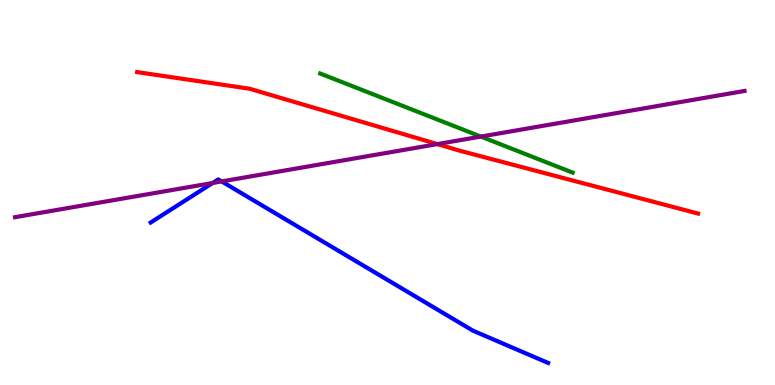[{'lines': ['blue', 'red'], 'intersections': []}, {'lines': ['green', 'red'], 'intersections': []}, {'lines': ['purple', 'red'], 'intersections': [{'x': 5.64, 'y': 6.26}]}, {'lines': ['blue', 'green'], 'intersections': []}, {'lines': ['blue', 'purple'], 'intersections': [{'x': 2.74, 'y': 5.25}, {'x': 2.86, 'y': 5.29}]}, {'lines': ['green', 'purple'], 'intersections': [{'x': 6.2, 'y': 6.45}]}]